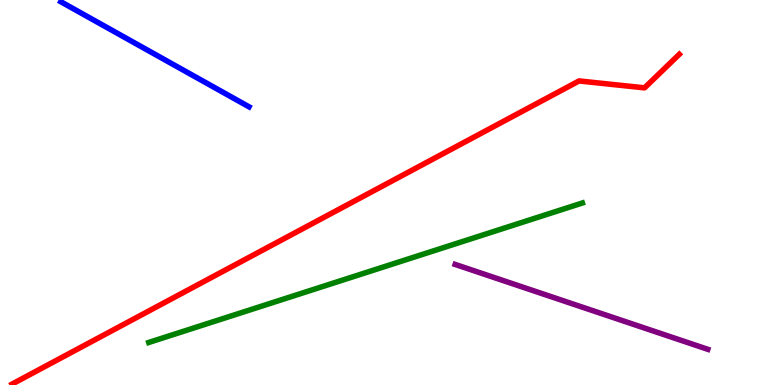[{'lines': ['blue', 'red'], 'intersections': []}, {'lines': ['green', 'red'], 'intersections': []}, {'lines': ['purple', 'red'], 'intersections': []}, {'lines': ['blue', 'green'], 'intersections': []}, {'lines': ['blue', 'purple'], 'intersections': []}, {'lines': ['green', 'purple'], 'intersections': []}]